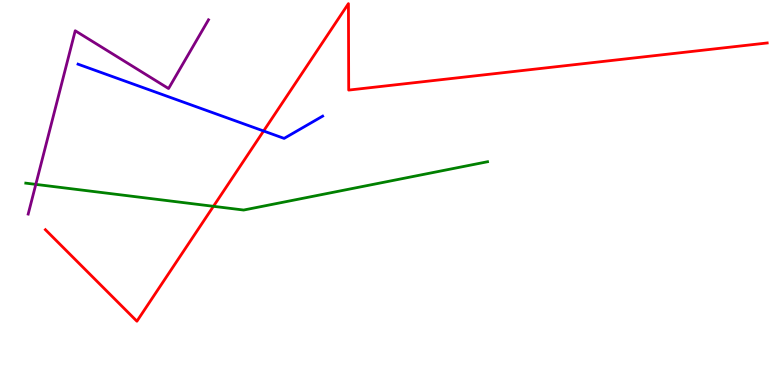[{'lines': ['blue', 'red'], 'intersections': [{'x': 3.4, 'y': 6.6}]}, {'lines': ['green', 'red'], 'intersections': [{'x': 2.75, 'y': 4.64}]}, {'lines': ['purple', 'red'], 'intersections': []}, {'lines': ['blue', 'green'], 'intersections': []}, {'lines': ['blue', 'purple'], 'intersections': []}, {'lines': ['green', 'purple'], 'intersections': [{'x': 0.462, 'y': 5.21}]}]